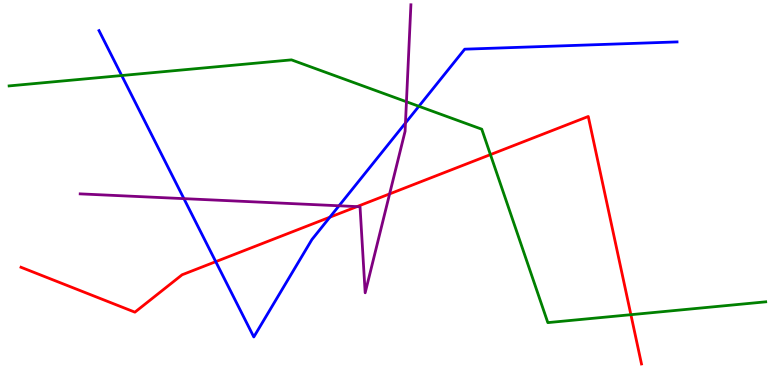[{'lines': ['blue', 'red'], 'intersections': [{'x': 2.78, 'y': 3.2}, {'x': 4.26, 'y': 4.36}]}, {'lines': ['green', 'red'], 'intersections': [{'x': 6.33, 'y': 5.98}, {'x': 8.14, 'y': 1.83}]}, {'lines': ['purple', 'red'], 'intersections': [{'x': 4.61, 'y': 4.63}, {'x': 5.03, 'y': 4.96}]}, {'lines': ['blue', 'green'], 'intersections': [{'x': 1.57, 'y': 8.04}, {'x': 5.4, 'y': 7.24}]}, {'lines': ['blue', 'purple'], 'intersections': [{'x': 2.37, 'y': 4.84}, {'x': 4.37, 'y': 4.66}, {'x': 5.23, 'y': 6.81}]}, {'lines': ['green', 'purple'], 'intersections': [{'x': 5.24, 'y': 7.36}]}]